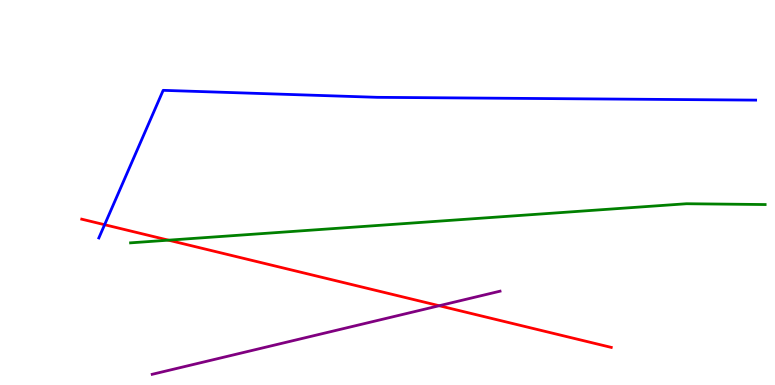[{'lines': ['blue', 'red'], 'intersections': [{'x': 1.35, 'y': 4.16}]}, {'lines': ['green', 'red'], 'intersections': [{'x': 2.17, 'y': 3.76}]}, {'lines': ['purple', 'red'], 'intersections': [{'x': 5.67, 'y': 2.06}]}, {'lines': ['blue', 'green'], 'intersections': []}, {'lines': ['blue', 'purple'], 'intersections': []}, {'lines': ['green', 'purple'], 'intersections': []}]